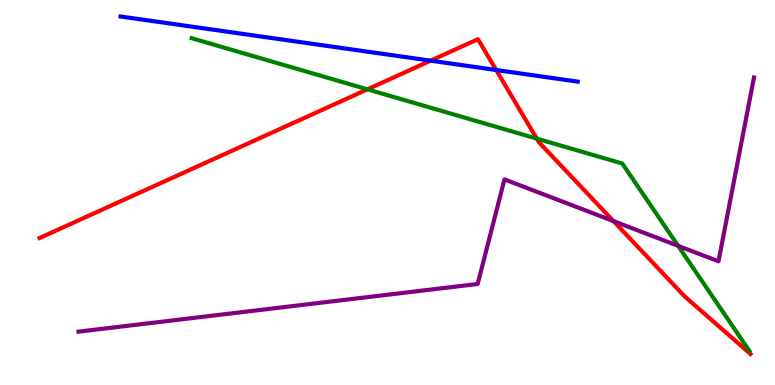[{'lines': ['blue', 'red'], 'intersections': [{'x': 5.56, 'y': 8.42}, {'x': 6.4, 'y': 8.18}]}, {'lines': ['green', 'red'], 'intersections': [{'x': 4.74, 'y': 7.68}, {'x': 6.93, 'y': 6.4}]}, {'lines': ['purple', 'red'], 'intersections': [{'x': 7.92, 'y': 4.26}]}, {'lines': ['blue', 'green'], 'intersections': []}, {'lines': ['blue', 'purple'], 'intersections': []}, {'lines': ['green', 'purple'], 'intersections': [{'x': 8.75, 'y': 3.61}]}]